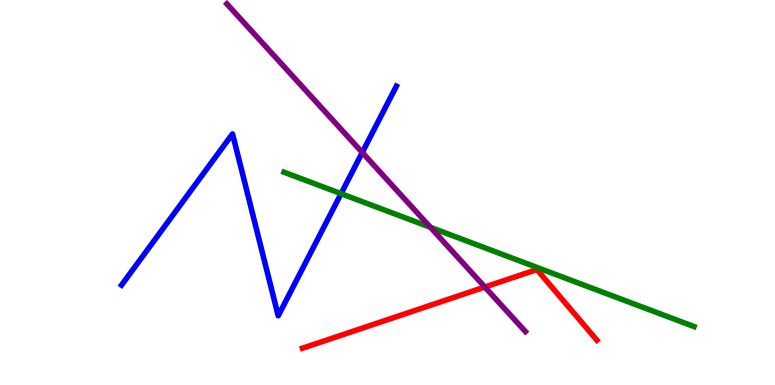[{'lines': ['blue', 'red'], 'intersections': []}, {'lines': ['green', 'red'], 'intersections': []}, {'lines': ['purple', 'red'], 'intersections': [{'x': 6.26, 'y': 2.54}]}, {'lines': ['blue', 'green'], 'intersections': [{'x': 4.4, 'y': 4.97}]}, {'lines': ['blue', 'purple'], 'intersections': [{'x': 4.67, 'y': 6.04}]}, {'lines': ['green', 'purple'], 'intersections': [{'x': 5.55, 'y': 4.1}]}]